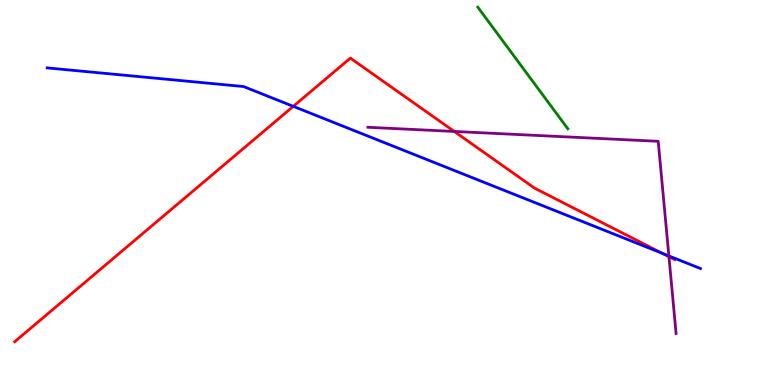[{'lines': ['blue', 'red'], 'intersections': [{'x': 3.78, 'y': 7.24}, {'x': 8.54, 'y': 3.42}]}, {'lines': ['green', 'red'], 'intersections': []}, {'lines': ['purple', 'red'], 'intersections': [{'x': 5.86, 'y': 6.59}, {'x': 8.63, 'y': 3.33}]}, {'lines': ['blue', 'green'], 'intersections': []}, {'lines': ['blue', 'purple'], 'intersections': [{'x': 8.63, 'y': 3.35}]}, {'lines': ['green', 'purple'], 'intersections': []}]